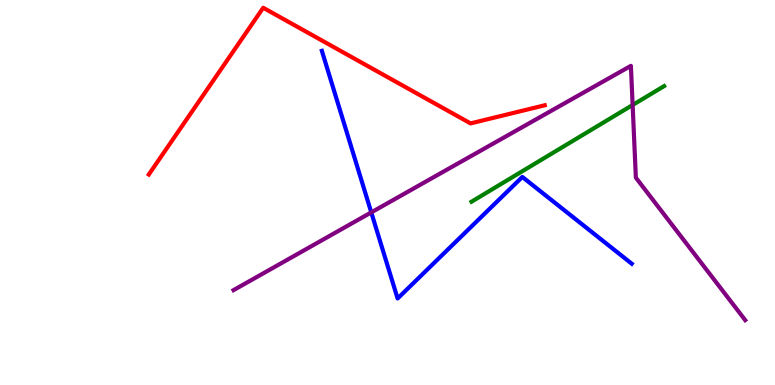[{'lines': ['blue', 'red'], 'intersections': []}, {'lines': ['green', 'red'], 'intersections': []}, {'lines': ['purple', 'red'], 'intersections': []}, {'lines': ['blue', 'green'], 'intersections': []}, {'lines': ['blue', 'purple'], 'intersections': [{'x': 4.79, 'y': 4.48}]}, {'lines': ['green', 'purple'], 'intersections': [{'x': 8.16, 'y': 7.27}]}]